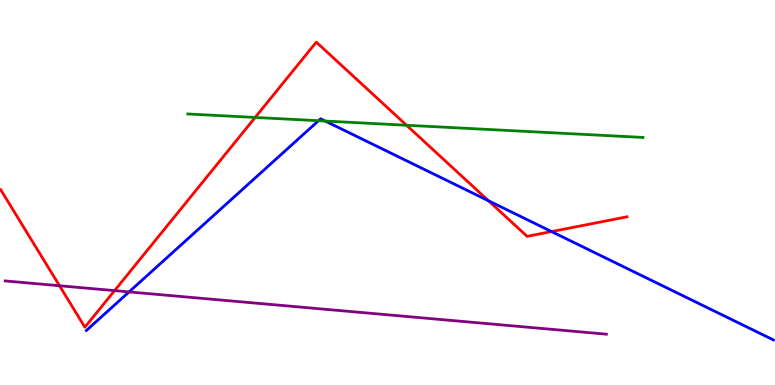[{'lines': ['blue', 'red'], 'intersections': [{'x': 6.3, 'y': 4.78}, {'x': 7.12, 'y': 3.98}]}, {'lines': ['green', 'red'], 'intersections': [{'x': 3.29, 'y': 6.95}, {'x': 5.25, 'y': 6.75}]}, {'lines': ['purple', 'red'], 'intersections': [{'x': 0.768, 'y': 2.58}, {'x': 1.48, 'y': 2.45}]}, {'lines': ['blue', 'green'], 'intersections': [{'x': 4.11, 'y': 6.86}, {'x': 4.2, 'y': 6.86}]}, {'lines': ['blue', 'purple'], 'intersections': [{'x': 1.67, 'y': 2.42}]}, {'lines': ['green', 'purple'], 'intersections': []}]